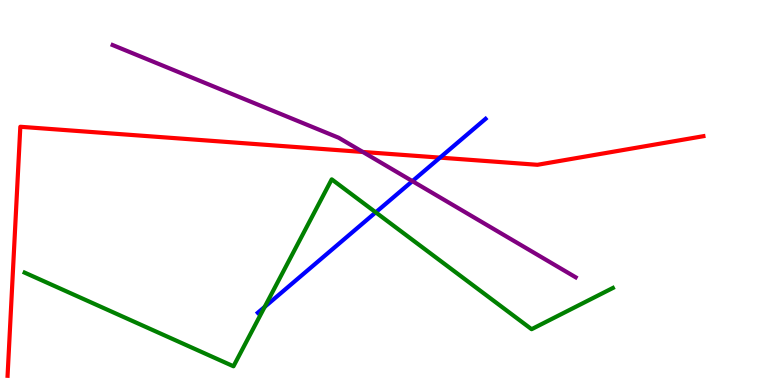[{'lines': ['blue', 'red'], 'intersections': [{'x': 5.68, 'y': 5.91}]}, {'lines': ['green', 'red'], 'intersections': []}, {'lines': ['purple', 'red'], 'intersections': [{'x': 4.68, 'y': 6.05}]}, {'lines': ['blue', 'green'], 'intersections': [{'x': 3.42, 'y': 2.03}, {'x': 4.85, 'y': 4.48}]}, {'lines': ['blue', 'purple'], 'intersections': [{'x': 5.32, 'y': 5.29}]}, {'lines': ['green', 'purple'], 'intersections': []}]